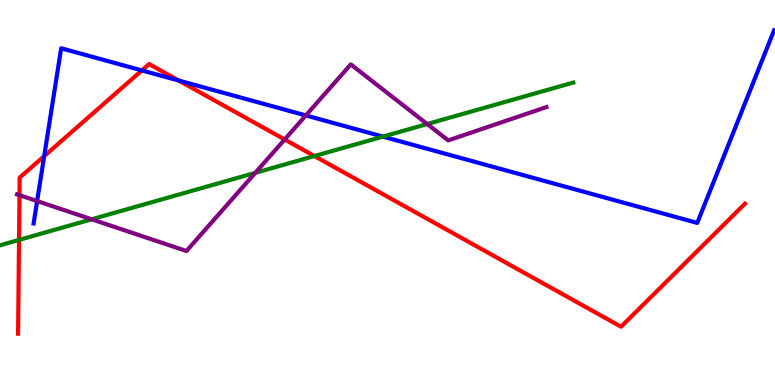[{'lines': ['blue', 'red'], 'intersections': [{'x': 0.57, 'y': 5.94}, {'x': 1.83, 'y': 8.17}, {'x': 2.31, 'y': 7.91}]}, {'lines': ['green', 'red'], 'intersections': [{'x': 0.246, 'y': 3.77}, {'x': 4.06, 'y': 5.95}]}, {'lines': ['purple', 'red'], 'intersections': [{'x': 0.252, 'y': 4.93}, {'x': 3.67, 'y': 6.38}]}, {'lines': ['blue', 'green'], 'intersections': [{'x': 4.94, 'y': 6.45}]}, {'lines': ['blue', 'purple'], 'intersections': [{'x': 0.479, 'y': 4.78}, {'x': 3.95, 'y': 7.0}]}, {'lines': ['green', 'purple'], 'intersections': [{'x': 1.18, 'y': 4.3}, {'x': 3.29, 'y': 5.51}, {'x': 5.51, 'y': 6.78}]}]